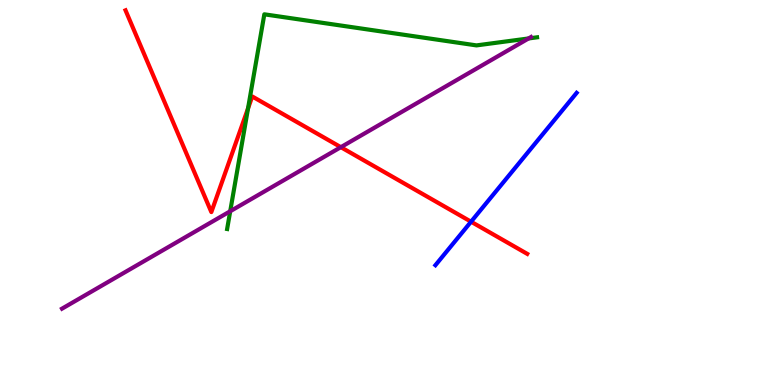[{'lines': ['blue', 'red'], 'intersections': [{'x': 6.08, 'y': 4.24}]}, {'lines': ['green', 'red'], 'intersections': [{'x': 3.2, 'y': 7.18}]}, {'lines': ['purple', 'red'], 'intersections': [{'x': 4.4, 'y': 6.18}]}, {'lines': ['blue', 'green'], 'intersections': []}, {'lines': ['blue', 'purple'], 'intersections': []}, {'lines': ['green', 'purple'], 'intersections': [{'x': 2.97, 'y': 4.51}, {'x': 6.82, 'y': 9.0}]}]